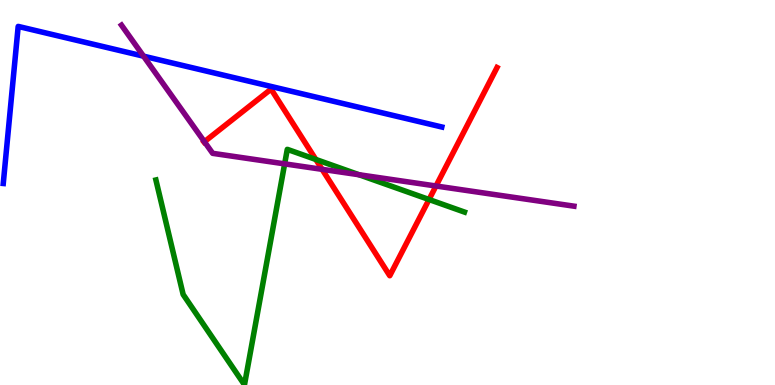[{'lines': ['blue', 'red'], 'intersections': []}, {'lines': ['green', 'red'], 'intersections': [{'x': 4.07, 'y': 5.86}, {'x': 5.54, 'y': 4.82}]}, {'lines': ['purple', 'red'], 'intersections': [{'x': 2.64, 'y': 6.32}, {'x': 4.16, 'y': 5.6}, {'x': 5.63, 'y': 5.17}]}, {'lines': ['blue', 'green'], 'intersections': []}, {'lines': ['blue', 'purple'], 'intersections': [{'x': 1.85, 'y': 8.54}]}, {'lines': ['green', 'purple'], 'intersections': [{'x': 3.67, 'y': 5.74}, {'x': 4.63, 'y': 5.46}]}]